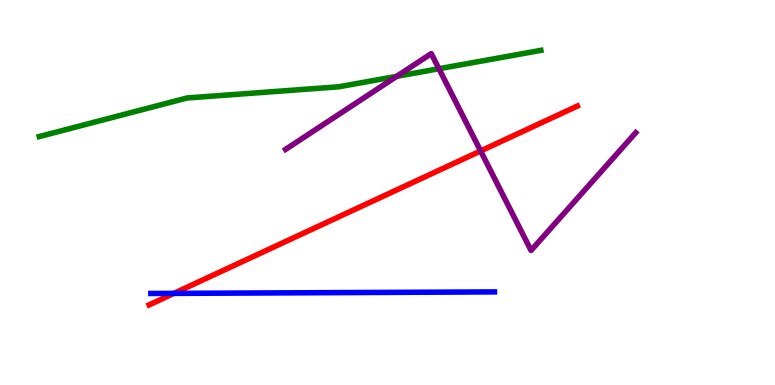[{'lines': ['blue', 'red'], 'intersections': [{'x': 2.24, 'y': 2.38}]}, {'lines': ['green', 'red'], 'intersections': []}, {'lines': ['purple', 'red'], 'intersections': [{'x': 6.2, 'y': 6.08}]}, {'lines': ['blue', 'green'], 'intersections': []}, {'lines': ['blue', 'purple'], 'intersections': []}, {'lines': ['green', 'purple'], 'intersections': [{'x': 5.12, 'y': 8.02}, {'x': 5.66, 'y': 8.21}]}]